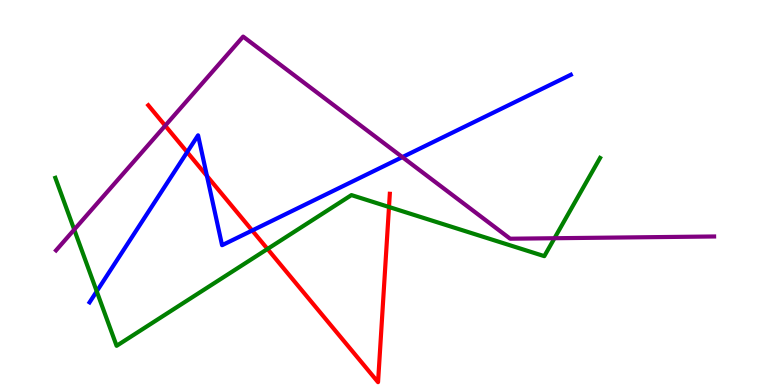[{'lines': ['blue', 'red'], 'intersections': [{'x': 2.41, 'y': 6.05}, {'x': 2.67, 'y': 5.43}, {'x': 3.25, 'y': 4.01}]}, {'lines': ['green', 'red'], 'intersections': [{'x': 3.45, 'y': 3.53}, {'x': 5.02, 'y': 4.62}]}, {'lines': ['purple', 'red'], 'intersections': [{'x': 2.13, 'y': 6.74}]}, {'lines': ['blue', 'green'], 'intersections': [{'x': 1.25, 'y': 2.43}]}, {'lines': ['blue', 'purple'], 'intersections': [{'x': 5.19, 'y': 5.92}]}, {'lines': ['green', 'purple'], 'intersections': [{'x': 0.958, 'y': 4.04}, {'x': 7.15, 'y': 3.81}]}]